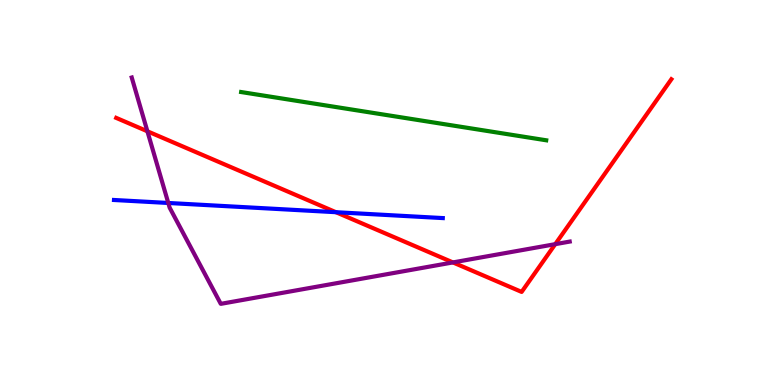[{'lines': ['blue', 'red'], 'intersections': [{'x': 4.33, 'y': 4.49}]}, {'lines': ['green', 'red'], 'intersections': []}, {'lines': ['purple', 'red'], 'intersections': [{'x': 1.9, 'y': 6.59}, {'x': 5.84, 'y': 3.18}, {'x': 7.16, 'y': 3.66}]}, {'lines': ['blue', 'green'], 'intersections': []}, {'lines': ['blue', 'purple'], 'intersections': [{'x': 2.17, 'y': 4.73}]}, {'lines': ['green', 'purple'], 'intersections': []}]